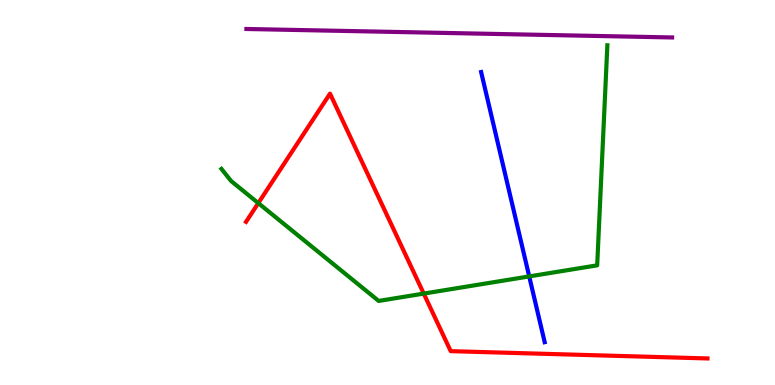[{'lines': ['blue', 'red'], 'intersections': []}, {'lines': ['green', 'red'], 'intersections': [{'x': 3.33, 'y': 4.72}, {'x': 5.47, 'y': 2.37}]}, {'lines': ['purple', 'red'], 'intersections': []}, {'lines': ['blue', 'green'], 'intersections': [{'x': 6.83, 'y': 2.82}]}, {'lines': ['blue', 'purple'], 'intersections': []}, {'lines': ['green', 'purple'], 'intersections': []}]